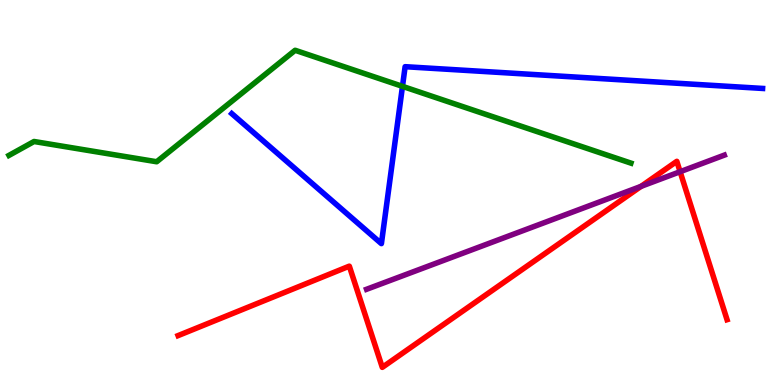[{'lines': ['blue', 'red'], 'intersections': []}, {'lines': ['green', 'red'], 'intersections': []}, {'lines': ['purple', 'red'], 'intersections': [{'x': 8.27, 'y': 5.16}, {'x': 8.78, 'y': 5.54}]}, {'lines': ['blue', 'green'], 'intersections': [{'x': 5.19, 'y': 7.76}]}, {'lines': ['blue', 'purple'], 'intersections': []}, {'lines': ['green', 'purple'], 'intersections': []}]